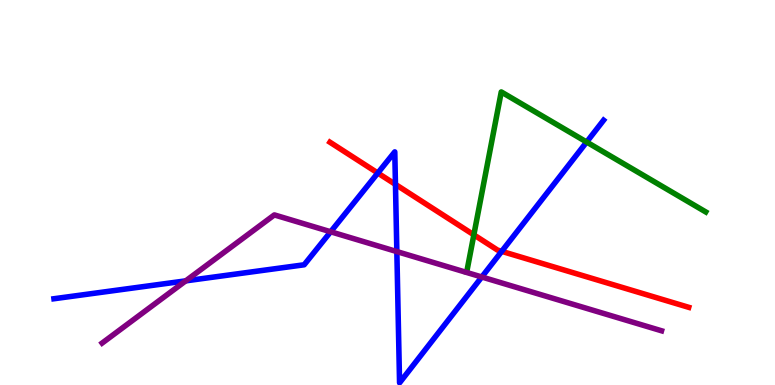[{'lines': ['blue', 'red'], 'intersections': [{'x': 4.87, 'y': 5.51}, {'x': 5.1, 'y': 5.21}, {'x': 6.47, 'y': 3.47}]}, {'lines': ['green', 'red'], 'intersections': [{'x': 6.11, 'y': 3.9}]}, {'lines': ['purple', 'red'], 'intersections': []}, {'lines': ['blue', 'green'], 'intersections': [{'x': 7.57, 'y': 6.31}]}, {'lines': ['blue', 'purple'], 'intersections': [{'x': 2.4, 'y': 2.71}, {'x': 4.27, 'y': 3.98}, {'x': 5.12, 'y': 3.47}, {'x': 6.22, 'y': 2.81}]}, {'lines': ['green', 'purple'], 'intersections': []}]